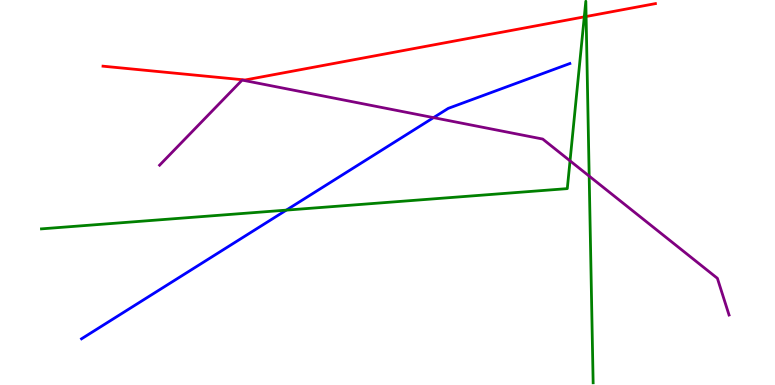[{'lines': ['blue', 'red'], 'intersections': []}, {'lines': ['green', 'red'], 'intersections': [{'x': 7.54, 'y': 9.56}, {'x': 7.56, 'y': 9.57}]}, {'lines': ['purple', 'red'], 'intersections': []}, {'lines': ['blue', 'green'], 'intersections': [{'x': 3.69, 'y': 4.54}]}, {'lines': ['blue', 'purple'], 'intersections': [{'x': 5.59, 'y': 6.94}]}, {'lines': ['green', 'purple'], 'intersections': [{'x': 7.36, 'y': 5.82}, {'x': 7.6, 'y': 5.43}]}]